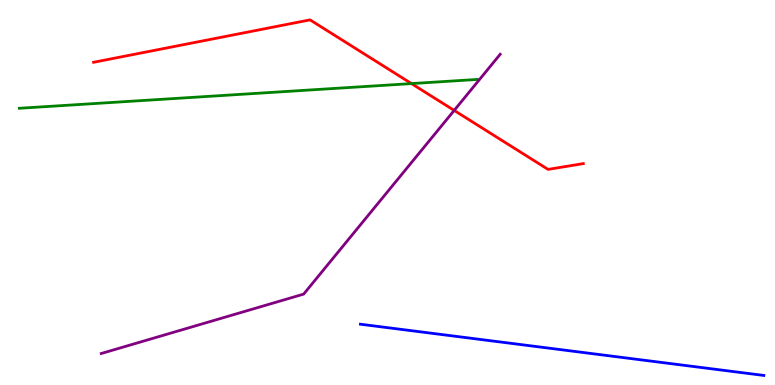[{'lines': ['blue', 'red'], 'intersections': []}, {'lines': ['green', 'red'], 'intersections': [{'x': 5.31, 'y': 7.83}]}, {'lines': ['purple', 'red'], 'intersections': [{'x': 5.86, 'y': 7.13}]}, {'lines': ['blue', 'green'], 'intersections': []}, {'lines': ['blue', 'purple'], 'intersections': []}, {'lines': ['green', 'purple'], 'intersections': []}]